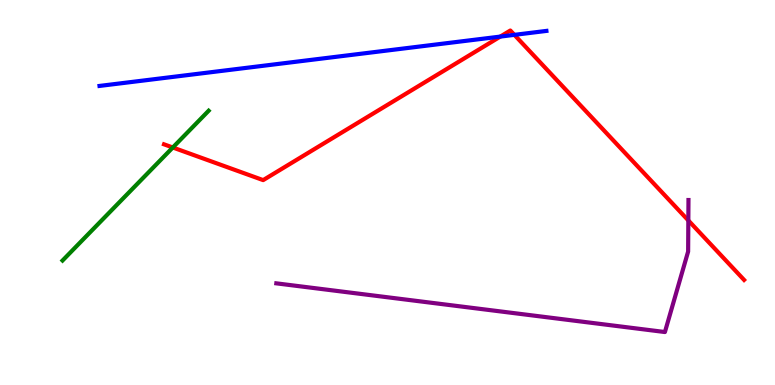[{'lines': ['blue', 'red'], 'intersections': [{'x': 6.46, 'y': 9.05}, {'x': 6.64, 'y': 9.09}]}, {'lines': ['green', 'red'], 'intersections': [{'x': 2.23, 'y': 6.17}]}, {'lines': ['purple', 'red'], 'intersections': [{'x': 8.88, 'y': 4.27}]}, {'lines': ['blue', 'green'], 'intersections': []}, {'lines': ['blue', 'purple'], 'intersections': []}, {'lines': ['green', 'purple'], 'intersections': []}]